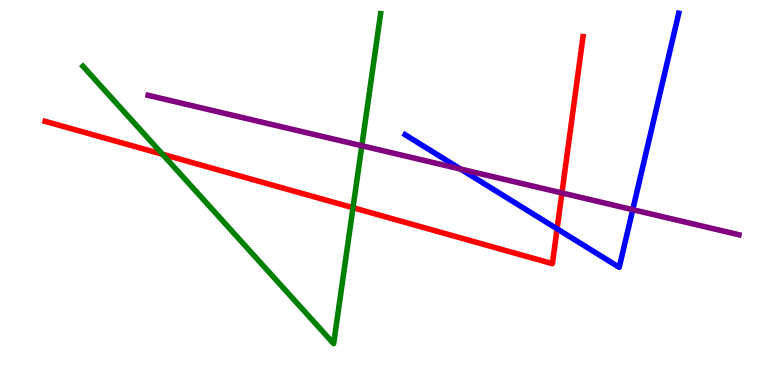[{'lines': ['blue', 'red'], 'intersections': [{'x': 7.19, 'y': 4.06}]}, {'lines': ['green', 'red'], 'intersections': [{'x': 2.1, 'y': 5.99}, {'x': 4.55, 'y': 4.6}]}, {'lines': ['purple', 'red'], 'intersections': [{'x': 7.25, 'y': 4.99}]}, {'lines': ['blue', 'green'], 'intersections': []}, {'lines': ['blue', 'purple'], 'intersections': [{'x': 5.94, 'y': 5.61}, {'x': 8.16, 'y': 4.55}]}, {'lines': ['green', 'purple'], 'intersections': [{'x': 4.67, 'y': 6.21}]}]